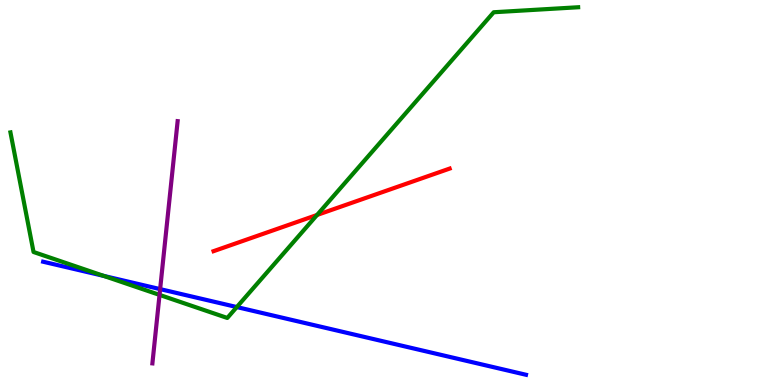[{'lines': ['blue', 'red'], 'intersections': []}, {'lines': ['green', 'red'], 'intersections': [{'x': 4.09, 'y': 4.42}]}, {'lines': ['purple', 'red'], 'intersections': []}, {'lines': ['blue', 'green'], 'intersections': [{'x': 1.34, 'y': 2.83}, {'x': 3.06, 'y': 2.02}]}, {'lines': ['blue', 'purple'], 'intersections': [{'x': 2.07, 'y': 2.49}]}, {'lines': ['green', 'purple'], 'intersections': [{'x': 2.06, 'y': 2.34}]}]